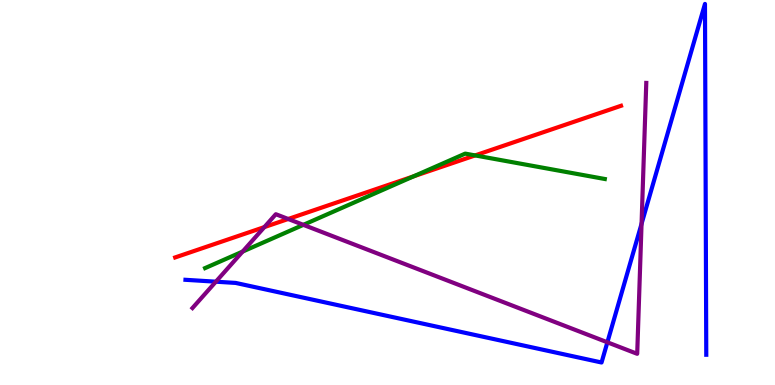[{'lines': ['blue', 'red'], 'intersections': []}, {'lines': ['green', 'red'], 'intersections': [{'x': 5.34, 'y': 5.42}, {'x': 6.13, 'y': 5.96}]}, {'lines': ['purple', 'red'], 'intersections': [{'x': 3.41, 'y': 4.1}, {'x': 3.72, 'y': 4.31}]}, {'lines': ['blue', 'green'], 'intersections': []}, {'lines': ['blue', 'purple'], 'intersections': [{'x': 2.79, 'y': 2.68}, {'x': 7.84, 'y': 1.11}, {'x': 8.28, 'y': 4.19}]}, {'lines': ['green', 'purple'], 'intersections': [{'x': 3.13, 'y': 3.47}, {'x': 3.91, 'y': 4.16}]}]